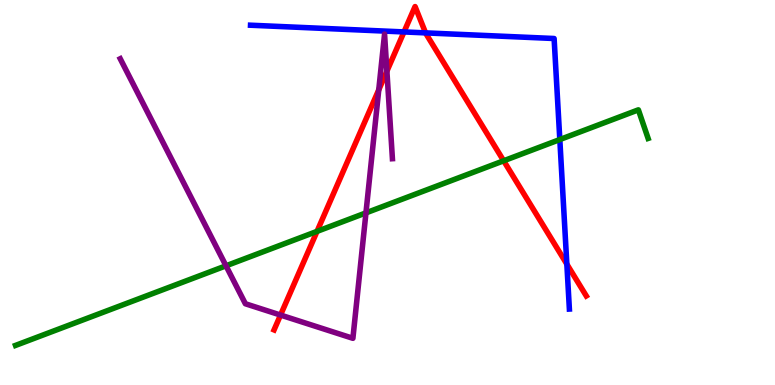[{'lines': ['blue', 'red'], 'intersections': [{'x': 5.21, 'y': 9.17}, {'x': 5.49, 'y': 9.15}, {'x': 7.31, 'y': 3.14}]}, {'lines': ['green', 'red'], 'intersections': [{'x': 4.09, 'y': 3.99}, {'x': 6.5, 'y': 5.82}]}, {'lines': ['purple', 'red'], 'intersections': [{'x': 3.62, 'y': 1.82}, {'x': 4.89, 'y': 7.67}, {'x': 4.99, 'y': 8.15}]}, {'lines': ['blue', 'green'], 'intersections': [{'x': 7.22, 'y': 6.38}]}, {'lines': ['blue', 'purple'], 'intersections': []}, {'lines': ['green', 'purple'], 'intersections': [{'x': 2.92, 'y': 3.1}, {'x': 4.72, 'y': 4.47}]}]